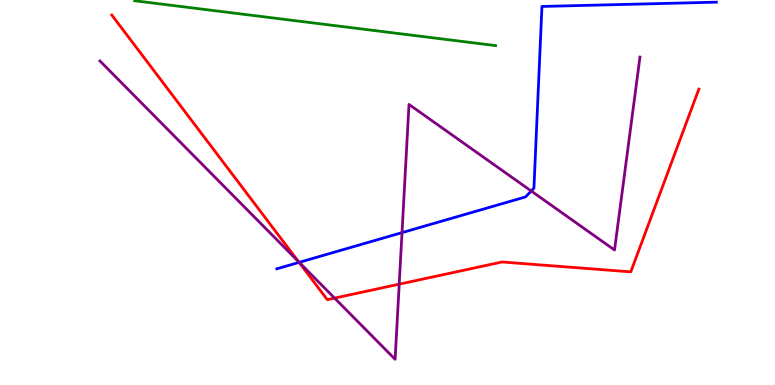[{'lines': ['blue', 'red'], 'intersections': [{'x': 3.86, 'y': 3.18}]}, {'lines': ['green', 'red'], 'intersections': []}, {'lines': ['purple', 'red'], 'intersections': [{'x': 3.85, 'y': 3.2}, {'x': 4.32, 'y': 2.26}, {'x': 5.15, 'y': 2.62}]}, {'lines': ['blue', 'green'], 'intersections': []}, {'lines': ['blue', 'purple'], 'intersections': [{'x': 3.86, 'y': 3.19}, {'x': 5.19, 'y': 3.96}, {'x': 6.85, 'y': 5.04}]}, {'lines': ['green', 'purple'], 'intersections': []}]